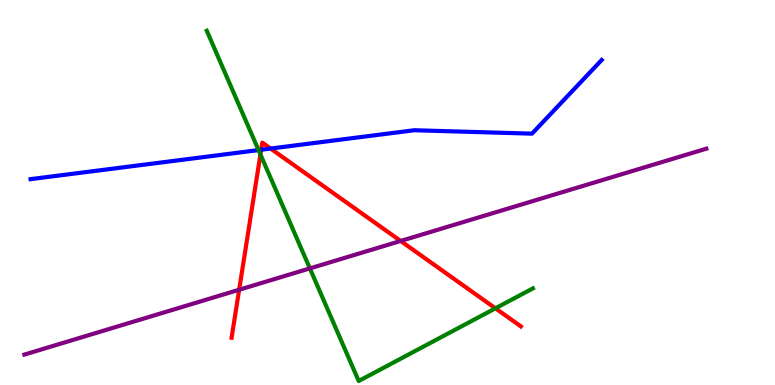[{'lines': ['blue', 'red'], 'intersections': [{'x': 3.37, 'y': 6.11}, {'x': 3.49, 'y': 6.14}]}, {'lines': ['green', 'red'], 'intersections': [{'x': 3.36, 'y': 5.99}, {'x': 6.39, 'y': 1.99}]}, {'lines': ['purple', 'red'], 'intersections': [{'x': 3.09, 'y': 2.47}, {'x': 5.17, 'y': 3.74}]}, {'lines': ['blue', 'green'], 'intersections': [{'x': 3.34, 'y': 6.1}]}, {'lines': ['blue', 'purple'], 'intersections': []}, {'lines': ['green', 'purple'], 'intersections': [{'x': 4.0, 'y': 3.03}]}]